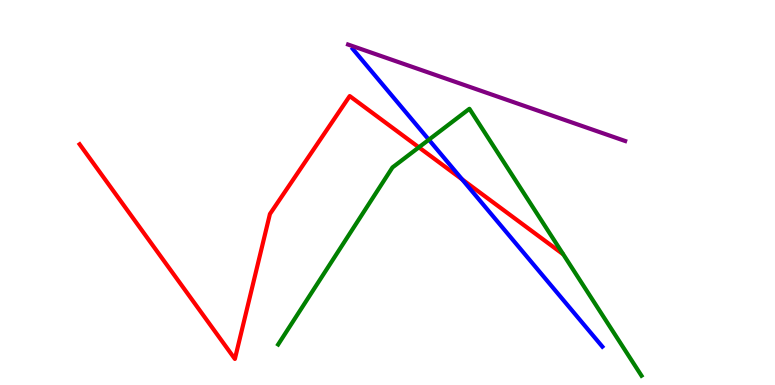[{'lines': ['blue', 'red'], 'intersections': [{'x': 5.96, 'y': 5.34}]}, {'lines': ['green', 'red'], 'intersections': [{'x': 5.4, 'y': 6.17}]}, {'lines': ['purple', 'red'], 'intersections': []}, {'lines': ['blue', 'green'], 'intersections': [{'x': 5.53, 'y': 6.37}]}, {'lines': ['blue', 'purple'], 'intersections': []}, {'lines': ['green', 'purple'], 'intersections': []}]